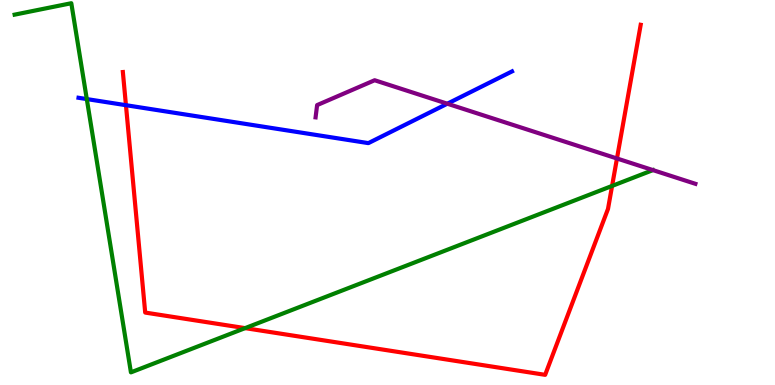[{'lines': ['blue', 'red'], 'intersections': [{'x': 1.63, 'y': 7.27}]}, {'lines': ['green', 'red'], 'intersections': [{'x': 3.16, 'y': 1.48}, {'x': 7.9, 'y': 5.17}]}, {'lines': ['purple', 'red'], 'intersections': [{'x': 7.96, 'y': 5.88}]}, {'lines': ['blue', 'green'], 'intersections': [{'x': 1.12, 'y': 7.43}]}, {'lines': ['blue', 'purple'], 'intersections': [{'x': 5.77, 'y': 7.31}]}, {'lines': ['green', 'purple'], 'intersections': []}]